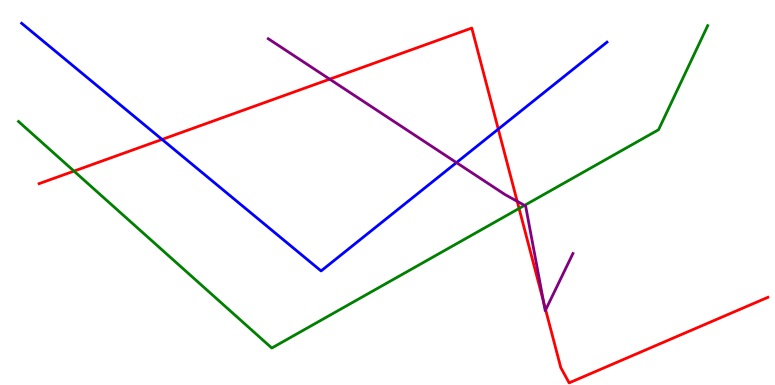[{'lines': ['blue', 'red'], 'intersections': [{'x': 2.09, 'y': 6.38}, {'x': 6.43, 'y': 6.65}]}, {'lines': ['green', 'red'], 'intersections': [{'x': 0.955, 'y': 5.56}, {'x': 6.7, 'y': 4.59}]}, {'lines': ['purple', 'red'], 'intersections': [{'x': 4.25, 'y': 7.94}, {'x': 6.67, 'y': 4.77}, {'x': 7.01, 'y': 2.15}, {'x': 7.04, 'y': 1.95}]}, {'lines': ['blue', 'green'], 'intersections': []}, {'lines': ['blue', 'purple'], 'intersections': [{'x': 5.89, 'y': 5.78}]}, {'lines': ['green', 'purple'], 'intersections': [{'x': 6.77, 'y': 4.67}]}]